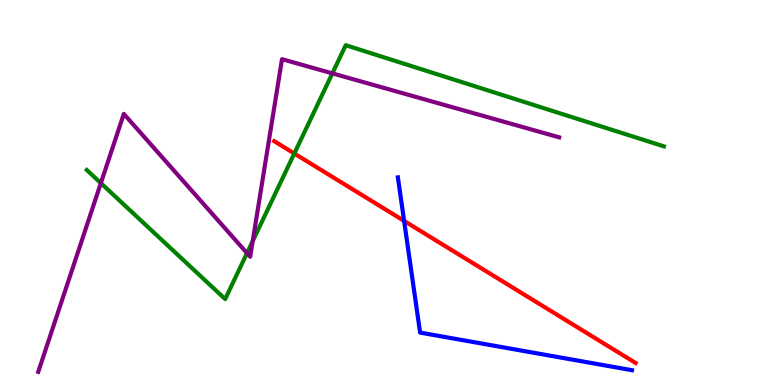[{'lines': ['blue', 'red'], 'intersections': [{'x': 5.21, 'y': 4.26}]}, {'lines': ['green', 'red'], 'intersections': [{'x': 3.8, 'y': 6.01}]}, {'lines': ['purple', 'red'], 'intersections': []}, {'lines': ['blue', 'green'], 'intersections': []}, {'lines': ['blue', 'purple'], 'intersections': []}, {'lines': ['green', 'purple'], 'intersections': [{'x': 1.3, 'y': 5.24}, {'x': 3.19, 'y': 3.43}, {'x': 3.26, 'y': 3.74}, {'x': 4.29, 'y': 8.09}]}]